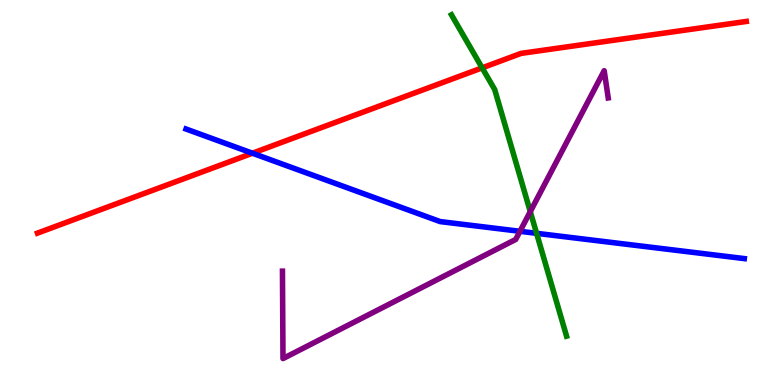[{'lines': ['blue', 'red'], 'intersections': [{'x': 3.26, 'y': 6.02}]}, {'lines': ['green', 'red'], 'intersections': [{'x': 6.22, 'y': 8.24}]}, {'lines': ['purple', 'red'], 'intersections': []}, {'lines': ['blue', 'green'], 'intersections': [{'x': 6.92, 'y': 3.94}]}, {'lines': ['blue', 'purple'], 'intersections': [{'x': 6.71, 'y': 3.99}]}, {'lines': ['green', 'purple'], 'intersections': [{'x': 6.84, 'y': 4.5}]}]